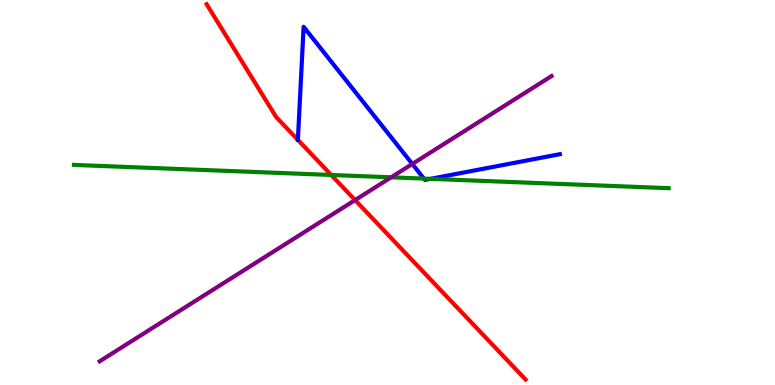[{'lines': ['blue', 'red'], 'intersections': []}, {'lines': ['green', 'red'], 'intersections': [{'x': 4.27, 'y': 5.46}]}, {'lines': ['purple', 'red'], 'intersections': [{'x': 4.58, 'y': 4.8}]}, {'lines': ['blue', 'green'], 'intersections': [{'x': 5.47, 'y': 5.36}, {'x': 5.55, 'y': 5.35}]}, {'lines': ['blue', 'purple'], 'intersections': [{'x': 5.32, 'y': 5.74}]}, {'lines': ['green', 'purple'], 'intersections': [{'x': 5.05, 'y': 5.39}]}]